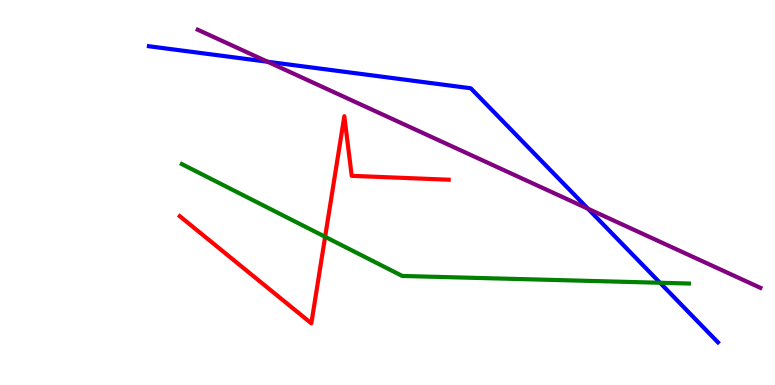[{'lines': ['blue', 'red'], 'intersections': []}, {'lines': ['green', 'red'], 'intersections': [{'x': 4.2, 'y': 3.85}]}, {'lines': ['purple', 'red'], 'intersections': []}, {'lines': ['blue', 'green'], 'intersections': [{'x': 8.52, 'y': 2.66}]}, {'lines': ['blue', 'purple'], 'intersections': [{'x': 3.45, 'y': 8.4}, {'x': 7.59, 'y': 4.58}]}, {'lines': ['green', 'purple'], 'intersections': []}]